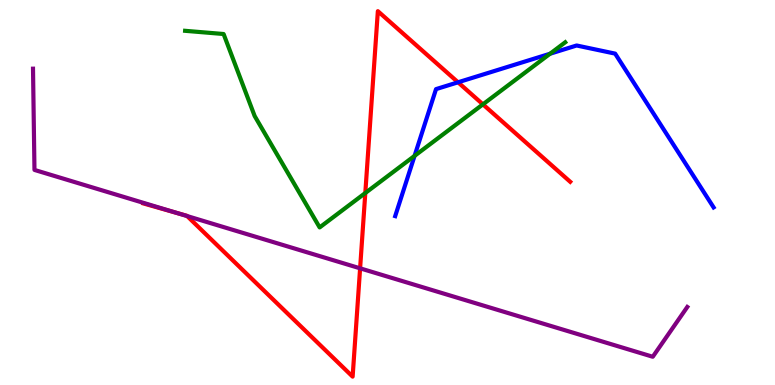[{'lines': ['blue', 'red'], 'intersections': [{'x': 5.91, 'y': 7.86}]}, {'lines': ['green', 'red'], 'intersections': [{'x': 4.71, 'y': 4.99}, {'x': 6.23, 'y': 7.29}]}, {'lines': ['purple', 'red'], 'intersections': [{'x': 2.29, 'y': 4.46}, {'x': 2.41, 'y': 4.39}, {'x': 4.65, 'y': 3.03}]}, {'lines': ['blue', 'green'], 'intersections': [{'x': 5.35, 'y': 5.95}, {'x': 7.1, 'y': 8.6}]}, {'lines': ['blue', 'purple'], 'intersections': []}, {'lines': ['green', 'purple'], 'intersections': []}]